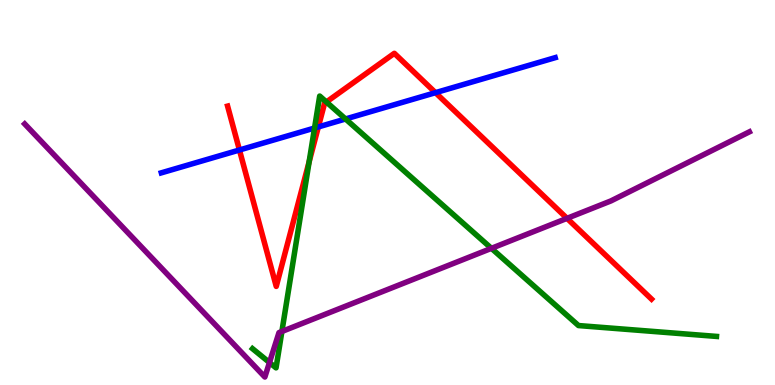[{'lines': ['blue', 'red'], 'intersections': [{'x': 3.09, 'y': 6.1}, {'x': 4.11, 'y': 6.7}, {'x': 5.62, 'y': 7.59}]}, {'lines': ['green', 'red'], 'intersections': [{'x': 3.99, 'y': 5.8}, {'x': 4.21, 'y': 7.35}]}, {'lines': ['purple', 'red'], 'intersections': [{'x': 7.32, 'y': 4.33}]}, {'lines': ['blue', 'green'], 'intersections': [{'x': 4.06, 'y': 6.67}, {'x': 4.46, 'y': 6.91}]}, {'lines': ['blue', 'purple'], 'intersections': []}, {'lines': ['green', 'purple'], 'intersections': [{'x': 3.48, 'y': 0.584}, {'x': 3.64, 'y': 1.39}, {'x': 6.34, 'y': 3.55}]}]